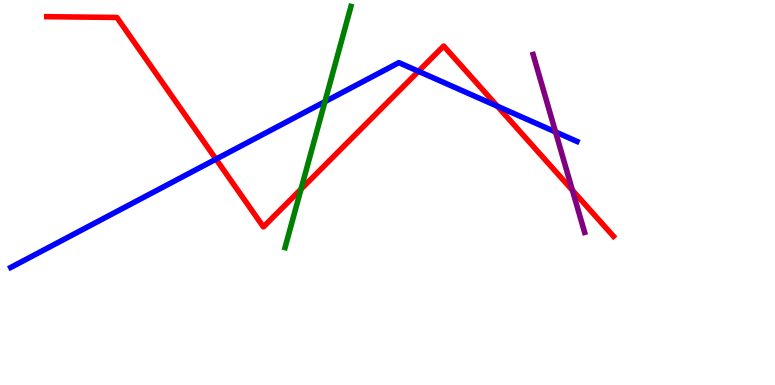[{'lines': ['blue', 'red'], 'intersections': [{'x': 2.79, 'y': 5.87}, {'x': 5.4, 'y': 8.15}, {'x': 6.42, 'y': 7.24}]}, {'lines': ['green', 'red'], 'intersections': [{'x': 3.88, 'y': 5.09}]}, {'lines': ['purple', 'red'], 'intersections': [{'x': 7.39, 'y': 5.06}]}, {'lines': ['blue', 'green'], 'intersections': [{'x': 4.19, 'y': 7.36}]}, {'lines': ['blue', 'purple'], 'intersections': [{'x': 7.17, 'y': 6.57}]}, {'lines': ['green', 'purple'], 'intersections': []}]